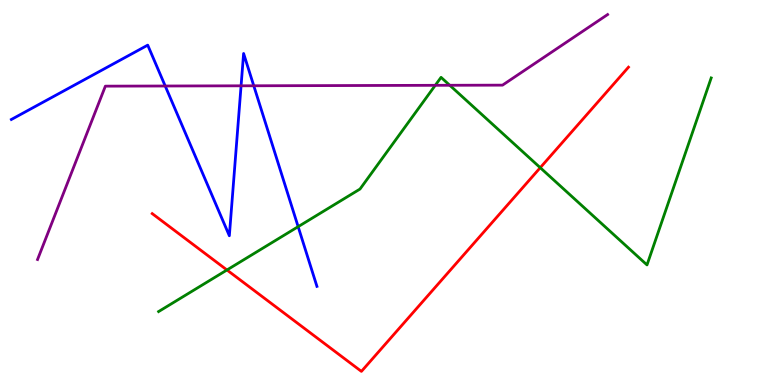[{'lines': ['blue', 'red'], 'intersections': []}, {'lines': ['green', 'red'], 'intersections': [{'x': 2.93, 'y': 2.99}, {'x': 6.97, 'y': 5.64}]}, {'lines': ['purple', 'red'], 'intersections': []}, {'lines': ['blue', 'green'], 'intersections': [{'x': 3.85, 'y': 4.11}]}, {'lines': ['blue', 'purple'], 'intersections': [{'x': 2.13, 'y': 7.77}, {'x': 3.11, 'y': 7.77}, {'x': 3.27, 'y': 7.77}]}, {'lines': ['green', 'purple'], 'intersections': [{'x': 5.62, 'y': 7.78}, {'x': 5.8, 'y': 7.78}]}]